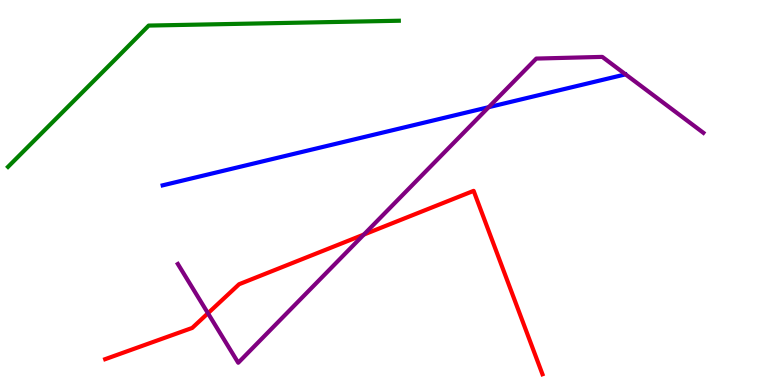[{'lines': ['blue', 'red'], 'intersections': []}, {'lines': ['green', 'red'], 'intersections': []}, {'lines': ['purple', 'red'], 'intersections': [{'x': 2.68, 'y': 1.86}, {'x': 4.69, 'y': 3.91}]}, {'lines': ['blue', 'green'], 'intersections': []}, {'lines': ['blue', 'purple'], 'intersections': [{'x': 6.31, 'y': 7.22}]}, {'lines': ['green', 'purple'], 'intersections': []}]